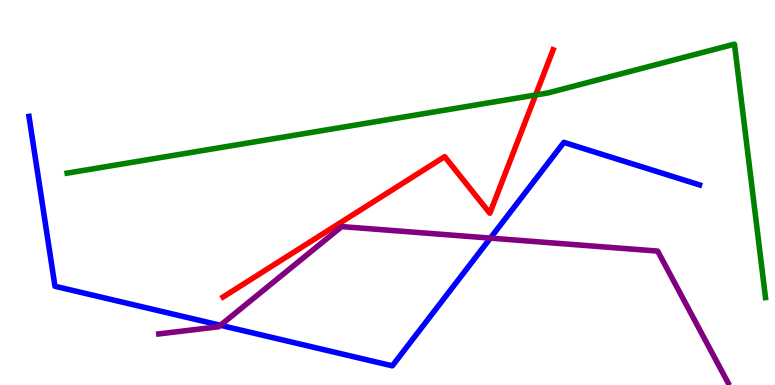[{'lines': ['blue', 'red'], 'intersections': []}, {'lines': ['green', 'red'], 'intersections': [{'x': 6.91, 'y': 7.53}]}, {'lines': ['purple', 'red'], 'intersections': []}, {'lines': ['blue', 'green'], 'intersections': []}, {'lines': ['blue', 'purple'], 'intersections': [{'x': 2.84, 'y': 1.55}, {'x': 6.33, 'y': 3.82}]}, {'lines': ['green', 'purple'], 'intersections': []}]